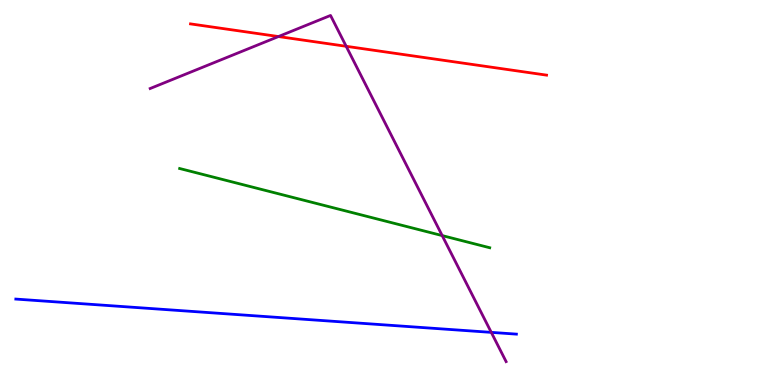[{'lines': ['blue', 'red'], 'intersections': []}, {'lines': ['green', 'red'], 'intersections': []}, {'lines': ['purple', 'red'], 'intersections': [{'x': 3.59, 'y': 9.05}, {'x': 4.47, 'y': 8.8}]}, {'lines': ['blue', 'green'], 'intersections': []}, {'lines': ['blue', 'purple'], 'intersections': [{'x': 6.34, 'y': 1.37}]}, {'lines': ['green', 'purple'], 'intersections': [{'x': 5.71, 'y': 3.88}]}]